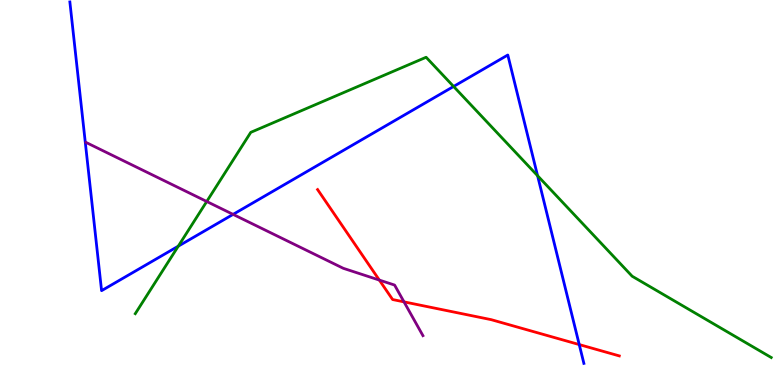[{'lines': ['blue', 'red'], 'intersections': [{'x': 7.47, 'y': 1.05}]}, {'lines': ['green', 'red'], 'intersections': []}, {'lines': ['purple', 'red'], 'intersections': [{'x': 4.89, 'y': 2.73}, {'x': 5.21, 'y': 2.16}]}, {'lines': ['blue', 'green'], 'intersections': [{'x': 2.3, 'y': 3.61}, {'x': 5.85, 'y': 7.75}, {'x': 6.94, 'y': 5.44}]}, {'lines': ['blue', 'purple'], 'intersections': [{'x': 3.01, 'y': 4.43}]}, {'lines': ['green', 'purple'], 'intersections': [{'x': 2.67, 'y': 4.77}]}]